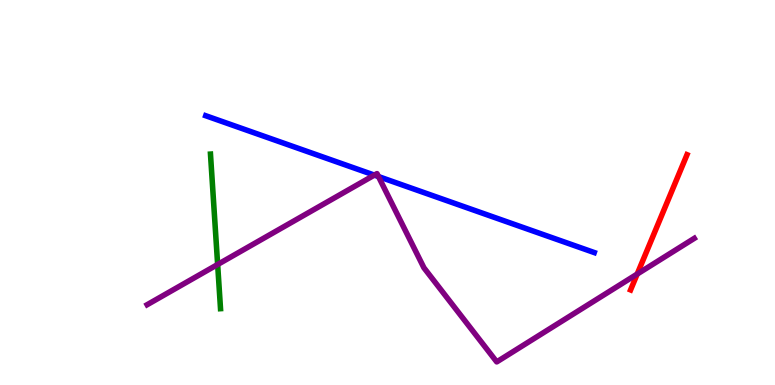[{'lines': ['blue', 'red'], 'intersections': []}, {'lines': ['green', 'red'], 'intersections': []}, {'lines': ['purple', 'red'], 'intersections': [{'x': 8.22, 'y': 2.88}]}, {'lines': ['blue', 'green'], 'intersections': []}, {'lines': ['blue', 'purple'], 'intersections': [{'x': 4.83, 'y': 5.45}, {'x': 4.88, 'y': 5.41}]}, {'lines': ['green', 'purple'], 'intersections': [{'x': 2.81, 'y': 3.13}]}]